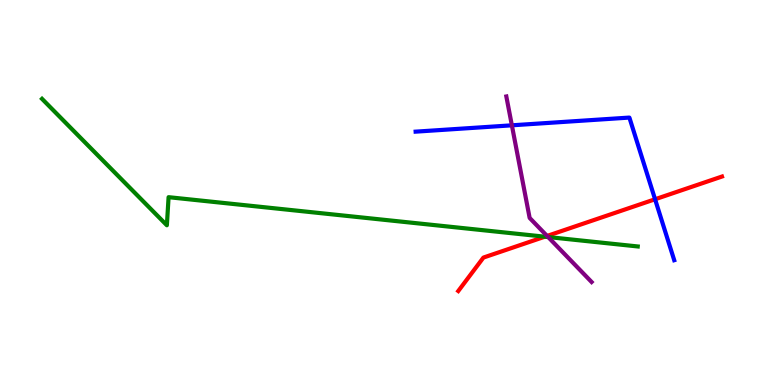[{'lines': ['blue', 'red'], 'intersections': [{'x': 8.45, 'y': 4.82}]}, {'lines': ['green', 'red'], 'intersections': [{'x': 7.03, 'y': 3.85}]}, {'lines': ['purple', 'red'], 'intersections': [{'x': 7.06, 'y': 3.87}]}, {'lines': ['blue', 'green'], 'intersections': []}, {'lines': ['blue', 'purple'], 'intersections': [{'x': 6.6, 'y': 6.75}]}, {'lines': ['green', 'purple'], 'intersections': [{'x': 7.07, 'y': 3.84}]}]